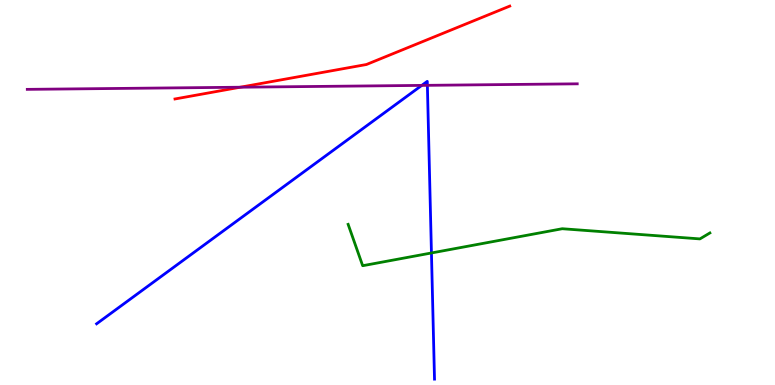[{'lines': ['blue', 'red'], 'intersections': []}, {'lines': ['green', 'red'], 'intersections': []}, {'lines': ['purple', 'red'], 'intersections': [{'x': 3.1, 'y': 7.73}]}, {'lines': ['blue', 'green'], 'intersections': [{'x': 5.57, 'y': 3.43}]}, {'lines': ['blue', 'purple'], 'intersections': [{'x': 5.44, 'y': 7.78}, {'x': 5.51, 'y': 7.78}]}, {'lines': ['green', 'purple'], 'intersections': []}]